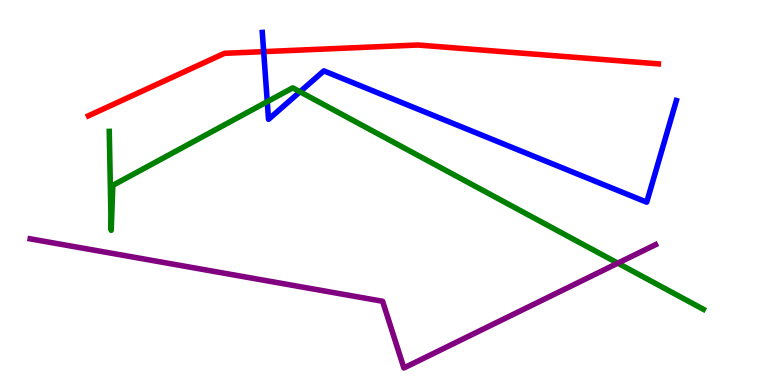[{'lines': ['blue', 'red'], 'intersections': [{'x': 3.4, 'y': 8.66}]}, {'lines': ['green', 'red'], 'intersections': []}, {'lines': ['purple', 'red'], 'intersections': []}, {'lines': ['blue', 'green'], 'intersections': [{'x': 3.45, 'y': 7.36}, {'x': 3.87, 'y': 7.62}]}, {'lines': ['blue', 'purple'], 'intersections': []}, {'lines': ['green', 'purple'], 'intersections': [{'x': 7.97, 'y': 3.16}]}]